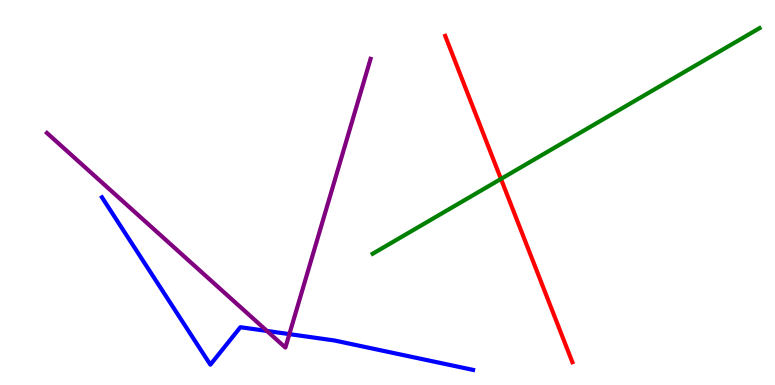[{'lines': ['blue', 'red'], 'intersections': []}, {'lines': ['green', 'red'], 'intersections': [{'x': 6.46, 'y': 5.35}]}, {'lines': ['purple', 'red'], 'intersections': []}, {'lines': ['blue', 'green'], 'intersections': []}, {'lines': ['blue', 'purple'], 'intersections': [{'x': 3.44, 'y': 1.4}, {'x': 3.73, 'y': 1.32}]}, {'lines': ['green', 'purple'], 'intersections': []}]